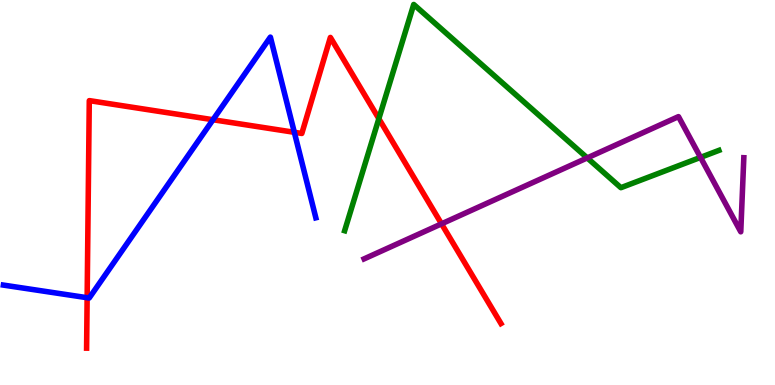[{'lines': ['blue', 'red'], 'intersections': [{'x': 1.12, 'y': 2.27}, {'x': 2.75, 'y': 6.89}, {'x': 3.8, 'y': 6.56}]}, {'lines': ['green', 'red'], 'intersections': [{'x': 4.89, 'y': 6.92}]}, {'lines': ['purple', 'red'], 'intersections': [{'x': 5.7, 'y': 4.19}]}, {'lines': ['blue', 'green'], 'intersections': []}, {'lines': ['blue', 'purple'], 'intersections': []}, {'lines': ['green', 'purple'], 'intersections': [{'x': 7.58, 'y': 5.9}, {'x': 9.04, 'y': 5.91}]}]